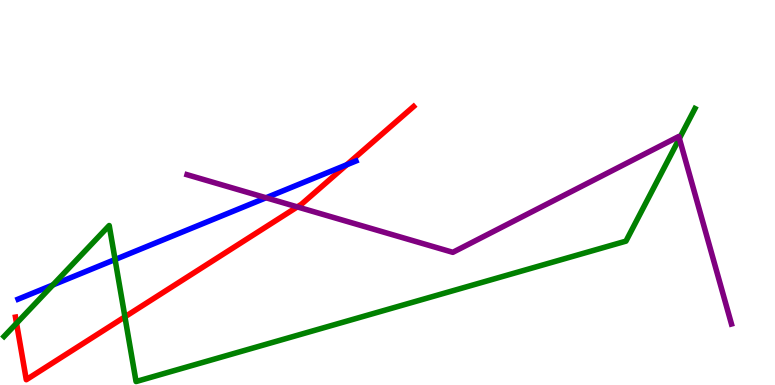[{'lines': ['blue', 'red'], 'intersections': [{'x': 4.47, 'y': 5.72}]}, {'lines': ['green', 'red'], 'intersections': [{'x': 0.213, 'y': 1.6}, {'x': 1.61, 'y': 1.77}]}, {'lines': ['purple', 'red'], 'intersections': [{'x': 3.84, 'y': 4.63}]}, {'lines': ['blue', 'green'], 'intersections': [{'x': 0.682, 'y': 2.6}, {'x': 1.48, 'y': 3.26}]}, {'lines': ['blue', 'purple'], 'intersections': [{'x': 3.43, 'y': 4.86}]}, {'lines': ['green', 'purple'], 'intersections': [{'x': 8.77, 'y': 6.4}]}]